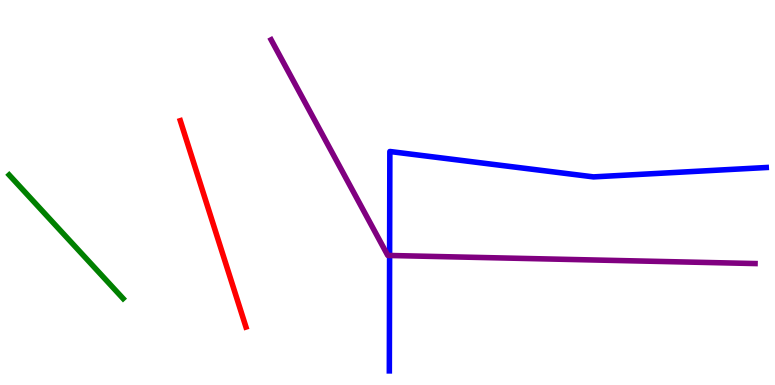[{'lines': ['blue', 'red'], 'intersections': []}, {'lines': ['green', 'red'], 'intersections': []}, {'lines': ['purple', 'red'], 'intersections': []}, {'lines': ['blue', 'green'], 'intersections': []}, {'lines': ['blue', 'purple'], 'intersections': [{'x': 5.03, 'y': 3.36}]}, {'lines': ['green', 'purple'], 'intersections': []}]